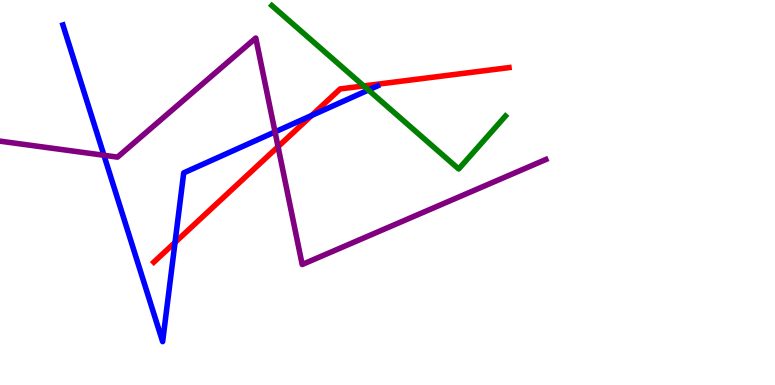[{'lines': ['blue', 'red'], 'intersections': [{'x': 2.26, 'y': 3.7}, {'x': 4.02, 'y': 7.0}]}, {'lines': ['green', 'red'], 'intersections': [{'x': 4.69, 'y': 7.77}]}, {'lines': ['purple', 'red'], 'intersections': [{'x': 3.59, 'y': 6.19}]}, {'lines': ['blue', 'green'], 'intersections': [{'x': 4.75, 'y': 7.66}]}, {'lines': ['blue', 'purple'], 'intersections': [{'x': 1.34, 'y': 5.97}, {'x': 3.55, 'y': 6.57}]}, {'lines': ['green', 'purple'], 'intersections': []}]